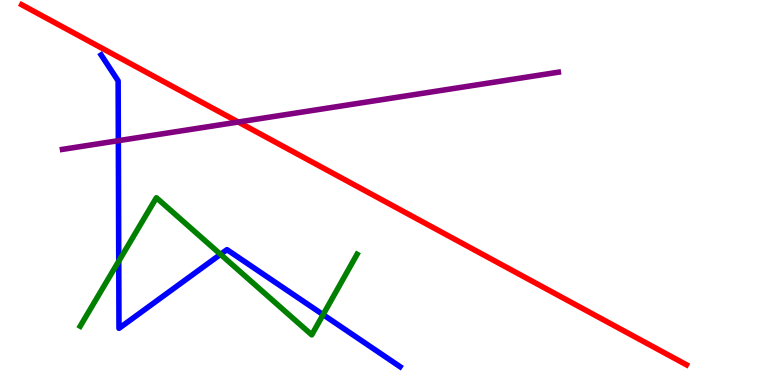[{'lines': ['blue', 'red'], 'intersections': []}, {'lines': ['green', 'red'], 'intersections': []}, {'lines': ['purple', 'red'], 'intersections': [{'x': 3.07, 'y': 6.83}]}, {'lines': ['blue', 'green'], 'intersections': [{'x': 1.53, 'y': 3.22}, {'x': 2.85, 'y': 3.39}, {'x': 4.17, 'y': 1.83}]}, {'lines': ['blue', 'purple'], 'intersections': [{'x': 1.53, 'y': 6.35}]}, {'lines': ['green', 'purple'], 'intersections': []}]